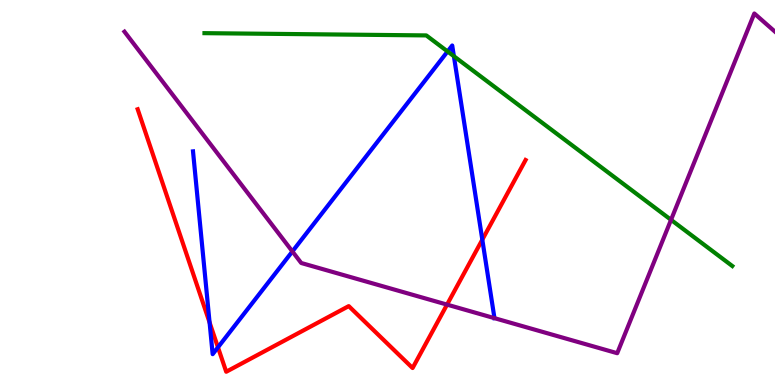[{'lines': ['blue', 'red'], 'intersections': [{'x': 2.7, 'y': 1.62}, {'x': 2.81, 'y': 0.979}, {'x': 6.22, 'y': 3.77}]}, {'lines': ['green', 'red'], 'intersections': []}, {'lines': ['purple', 'red'], 'intersections': [{'x': 5.77, 'y': 2.09}]}, {'lines': ['blue', 'green'], 'intersections': [{'x': 5.78, 'y': 8.66}, {'x': 5.86, 'y': 8.54}]}, {'lines': ['blue', 'purple'], 'intersections': [{'x': 3.77, 'y': 3.47}]}, {'lines': ['green', 'purple'], 'intersections': [{'x': 8.66, 'y': 4.29}]}]